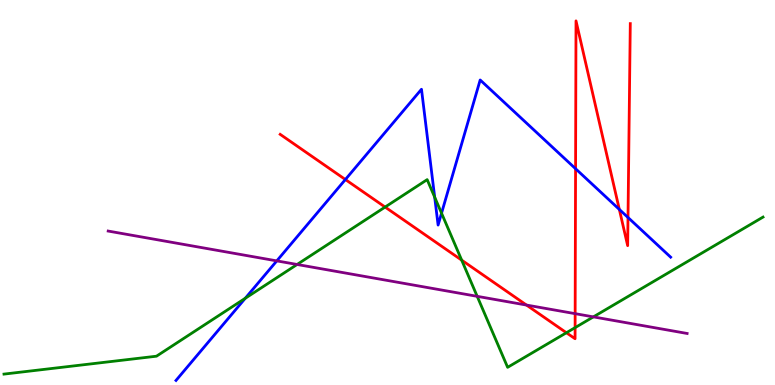[{'lines': ['blue', 'red'], 'intersections': [{'x': 4.46, 'y': 5.34}, {'x': 7.43, 'y': 5.62}, {'x': 7.99, 'y': 4.56}, {'x': 8.1, 'y': 4.35}]}, {'lines': ['green', 'red'], 'intersections': [{'x': 4.97, 'y': 4.62}, {'x': 5.96, 'y': 3.24}, {'x': 7.31, 'y': 1.36}, {'x': 7.42, 'y': 1.49}]}, {'lines': ['purple', 'red'], 'intersections': [{'x': 6.79, 'y': 2.08}, {'x': 7.42, 'y': 1.85}]}, {'lines': ['blue', 'green'], 'intersections': [{'x': 3.16, 'y': 2.25}, {'x': 5.61, 'y': 4.88}, {'x': 5.7, 'y': 4.46}]}, {'lines': ['blue', 'purple'], 'intersections': [{'x': 3.57, 'y': 3.22}]}, {'lines': ['green', 'purple'], 'intersections': [{'x': 3.83, 'y': 3.13}, {'x': 6.16, 'y': 2.3}, {'x': 7.66, 'y': 1.77}]}]